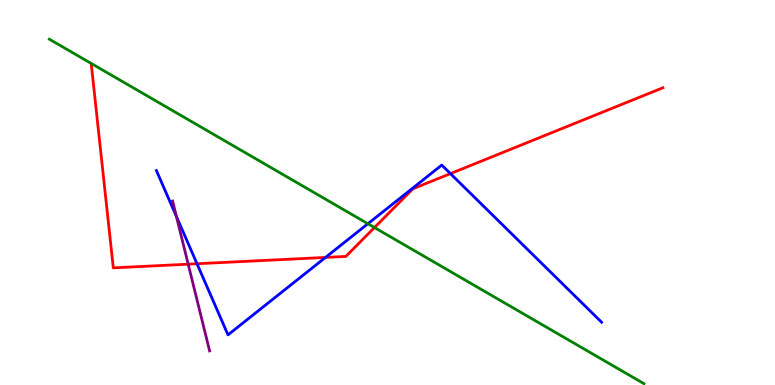[{'lines': ['blue', 'red'], 'intersections': [{'x': 2.54, 'y': 3.15}, {'x': 4.2, 'y': 3.31}, {'x': 5.81, 'y': 5.49}]}, {'lines': ['green', 'red'], 'intersections': [{'x': 4.83, 'y': 4.09}]}, {'lines': ['purple', 'red'], 'intersections': [{'x': 2.43, 'y': 3.14}]}, {'lines': ['blue', 'green'], 'intersections': [{'x': 4.75, 'y': 4.19}]}, {'lines': ['blue', 'purple'], 'intersections': [{'x': 2.28, 'y': 4.38}]}, {'lines': ['green', 'purple'], 'intersections': []}]